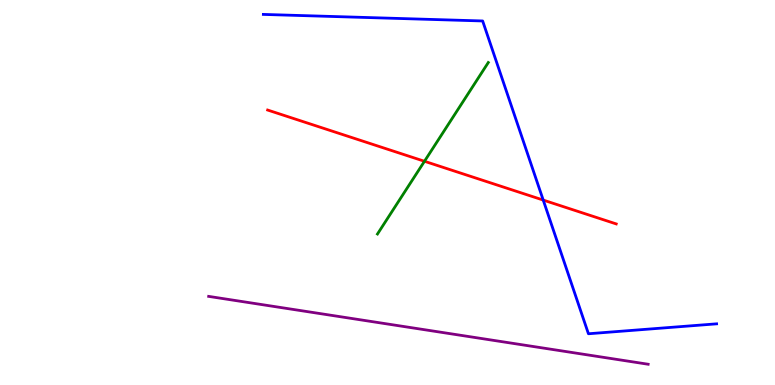[{'lines': ['blue', 'red'], 'intersections': [{'x': 7.01, 'y': 4.8}]}, {'lines': ['green', 'red'], 'intersections': [{'x': 5.48, 'y': 5.81}]}, {'lines': ['purple', 'red'], 'intersections': []}, {'lines': ['blue', 'green'], 'intersections': []}, {'lines': ['blue', 'purple'], 'intersections': []}, {'lines': ['green', 'purple'], 'intersections': []}]